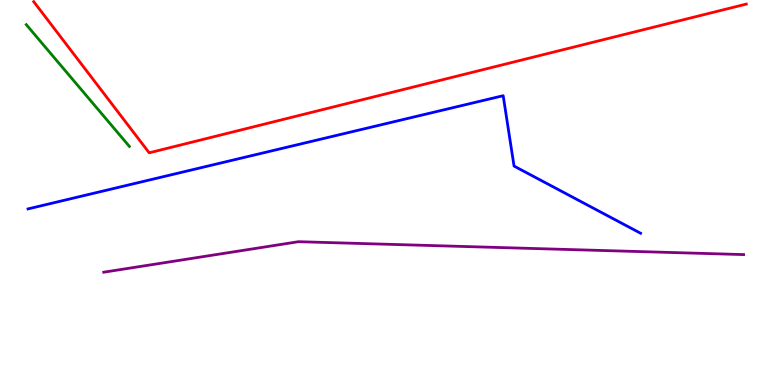[{'lines': ['blue', 'red'], 'intersections': []}, {'lines': ['green', 'red'], 'intersections': []}, {'lines': ['purple', 'red'], 'intersections': []}, {'lines': ['blue', 'green'], 'intersections': []}, {'lines': ['blue', 'purple'], 'intersections': []}, {'lines': ['green', 'purple'], 'intersections': []}]